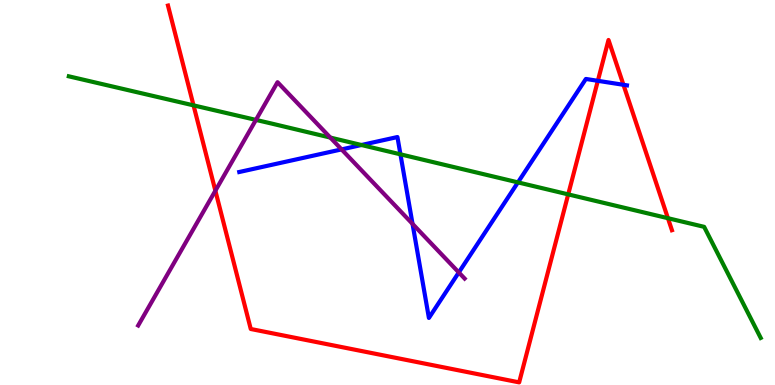[{'lines': ['blue', 'red'], 'intersections': [{'x': 7.71, 'y': 7.9}, {'x': 8.04, 'y': 7.8}]}, {'lines': ['green', 'red'], 'intersections': [{'x': 2.5, 'y': 7.26}, {'x': 7.33, 'y': 4.95}, {'x': 8.62, 'y': 4.33}]}, {'lines': ['purple', 'red'], 'intersections': [{'x': 2.78, 'y': 5.05}]}, {'lines': ['blue', 'green'], 'intersections': [{'x': 4.66, 'y': 6.23}, {'x': 5.17, 'y': 5.99}, {'x': 6.68, 'y': 5.26}]}, {'lines': ['blue', 'purple'], 'intersections': [{'x': 4.41, 'y': 6.12}, {'x': 5.32, 'y': 4.18}, {'x': 5.92, 'y': 2.92}]}, {'lines': ['green', 'purple'], 'intersections': [{'x': 3.3, 'y': 6.89}, {'x': 4.26, 'y': 6.43}]}]